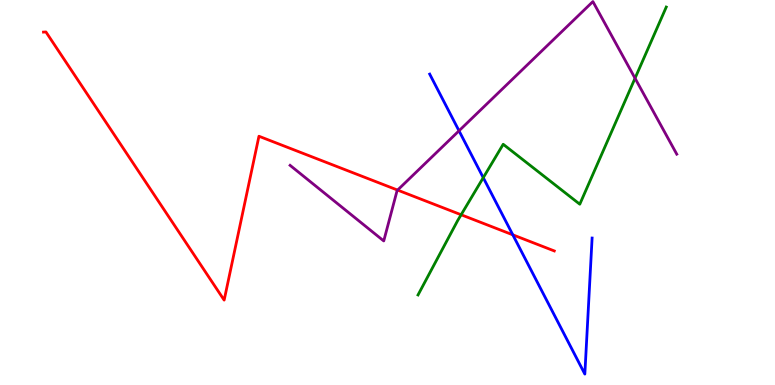[{'lines': ['blue', 'red'], 'intersections': [{'x': 6.62, 'y': 3.9}]}, {'lines': ['green', 'red'], 'intersections': [{'x': 5.95, 'y': 4.42}]}, {'lines': ['purple', 'red'], 'intersections': [{'x': 5.13, 'y': 5.06}]}, {'lines': ['blue', 'green'], 'intersections': [{'x': 6.24, 'y': 5.38}]}, {'lines': ['blue', 'purple'], 'intersections': [{'x': 5.92, 'y': 6.6}]}, {'lines': ['green', 'purple'], 'intersections': [{'x': 8.19, 'y': 7.97}]}]